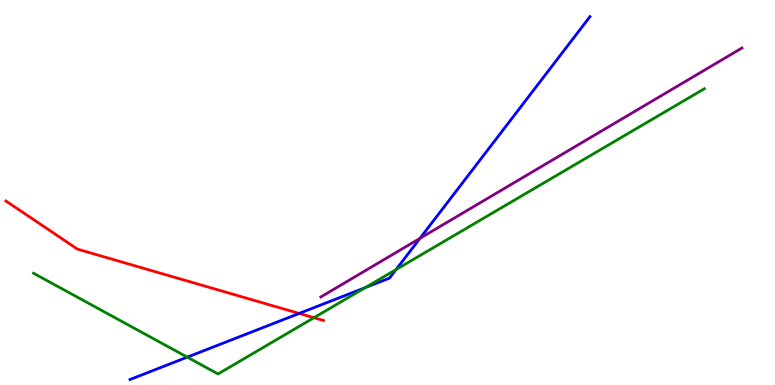[{'lines': ['blue', 'red'], 'intersections': [{'x': 3.86, 'y': 1.86}]}, {'lines': ['green', 'red'], 'intersections': [{'x': 4.05, 'y': 1.75}]}, {'lines': ['purple', 'red'], 'intersections': []}, {'lines': ['blue', 'green'], 'intersections': [{'x': 2.42, 'y': 0.723}, {'x': 4.71, 'y': 2.53}, {'x': 5.11, 'y': 3.0}]}, {'lines': ['blue', 'purple'], 'intersections': [{'x': 5.42, 'y': 3.81}]}, {'lines': ['green', 'purple'], 'intersections': []}]